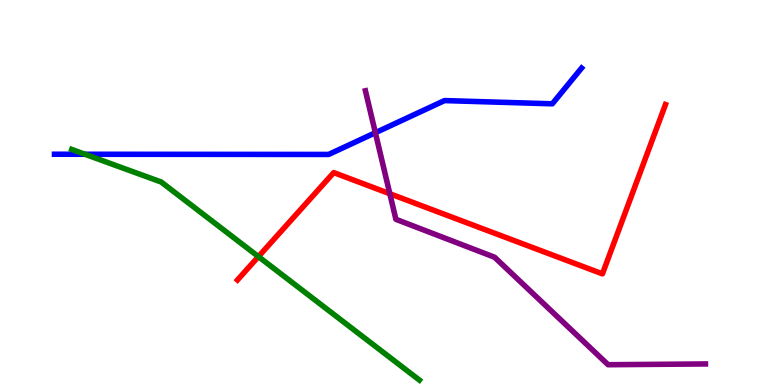[{'lines': ['blue', 'red'], 'intersections': []}, {'lines': ['green', 'red'], 'intersections': [{'x': 3.33, 'y': 3.33}]}, {'lines': ['purple', 'red'], 'intersections': [{'x': 5.03, 'y': 4.97}]}, {'lines': ['blue', 'green'], 'intersections': [{'x': 1.1, 'y': 5.99}]}, {'lines': ['blue', 'purple'], 'intersections': [{'x': 4.84, 'y': 6.55}]}, {'lines': ['green', 'purple'], 'intersections': []}]